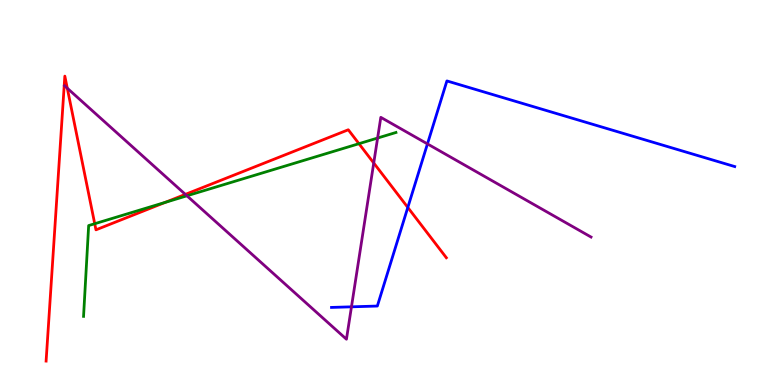[{'lines': ['blue', 'red'], 'intersections': [{'x': 5.26, 'y': 4.61}]}, {'lines': ['green', 'red'], 'intersections': [{'x': 1.22, 'y': 4.19}, {'x': 2.13, 'y': 4.74}, {'x': 4.63, 'y': 6.27}]}, {'lines': ['purple', 'red'], 'intersections': [{'x': 0.868, 'y': 7.71}, {'x': 2.39, 'y': 4.95}, {'x': 4.82, 'y': 5.77}]}, {'lines': ['blue', 'green'], 'intersections': []}, {'lines': ['blue', 'purple'], 'intersections': [{'x': 4.54, 'y': 2.03}, {'x': 5.52, 'y': 6.26}]}, {'lines': ['green', 'purple'], 'intersections': [{'x': 2.41, 'y': 4.91}, {'x': 4.87, 'y': 6.41}]}]